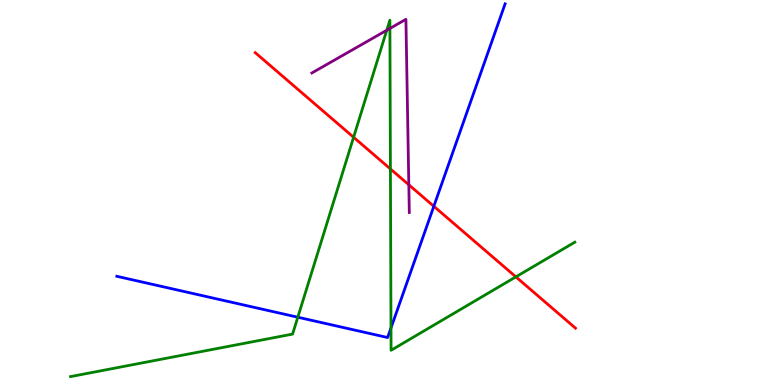[{'lines': ['blue', 'red'], 'intersections': [{'x': 5.6, 'y': 4.64}]}, {'lines': ['green', 'red'], 'intersections': [{'x': 4.56, 'y': 6.43}, {'x': 5.04, 'y': 5.61}, {'x': 6.66, 'y': 2.81}]}, {'lines': ['purple', 'red'], 'intersections': [{'x': 5.28, 'y': 5.2}]}, {'lines': ['blue', 'green'], 'intersections': [{'x': 3.84, 'y': 1.76}, {'x': 5.05, 'y': 1.48}]}, {'lines': ['blue', 'purple'], 'intersections': []}, {'lines': ['green', 'purple'], 'intersections': [{'x': 4.99, 'y': 9.21}, {'x': 5.03, 'y': 9.26}]}]